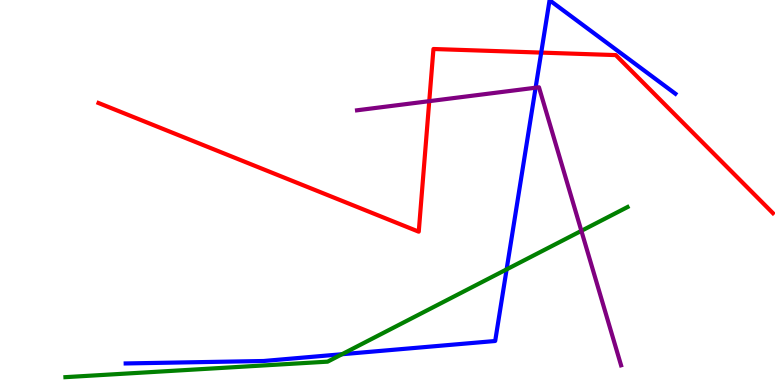[{'lines': ['blue', 'red'], 'intersections': [{'x': 6.98, 'y': 8.63}]}, {'lines': ['green', 'red'], 'intersections': []}, {'lines': ['purple', 'red'], 'intersections': [{'x': 5.54, 'y': 7.37}]}, {'lines': ['blue', 'green'], 'intersections': [{'x': 4.41, 'y': 0.799}, {'x': 6.54, 'y': 3.0}]}, {'lines': ['blue', 'purple'], 'intersections': [{'x': 6.91, 'y': 7.72}]}, {'lines': ['green', 'purple'], 'intersections': [{'x': 7.5, 'y': 4.0}]}]